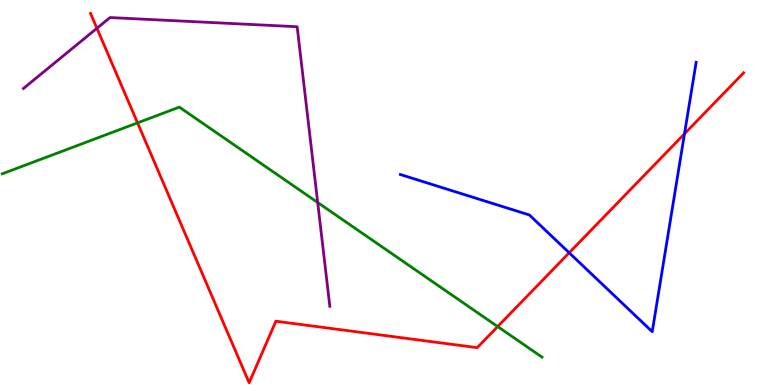[{'lines': ['blue', 'red'], 'intersections': [{'x': 7.34, 'y': 3.43}, {'x': 8.83, 'y': 6.52}]}, {'lines': ['green', 'red'], 'intersections': [{'x': 1.77, 'y': 6.81}, {'x': 6.42, 'y': 1.52}]}, {'lines': ['purple', 'red'], 'intersections': [{'x': 1.25, 'y': 9.27}]}, {'lines': ['blue', 'green'], 'intersections': []}, {'lines': ['blue', 'purple'], 'intersections': []}, {'lines': ['green', 'purple'], 'intersections': [{'x': 4.1, 'y': 4.74}]}]